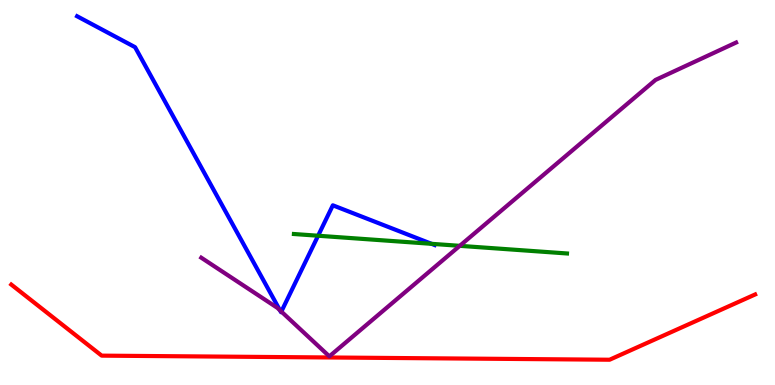[{'lines': ['blue', 'red'], 'intersections': []}, {'lines': ['green', 'red'], 'intersections': []}, {'lines': ['purple', 'red'], 'intersections': []}, {'lines': ['blue', 'green'], 'intersections': [{'x': 4.1, 'y': 3.88}, {'x': 5.57, 'y': 3.67}]}, {'lines': ['blue', 'purple'], 'intersections': [{'x': 3.61, 'y': 1.94}, {'x': 3.63, 'y': 1.91}]}, {'lines': ['green', 'purple'], 'intersections': [{'x': 5.93, 'y': 3.61}]}]